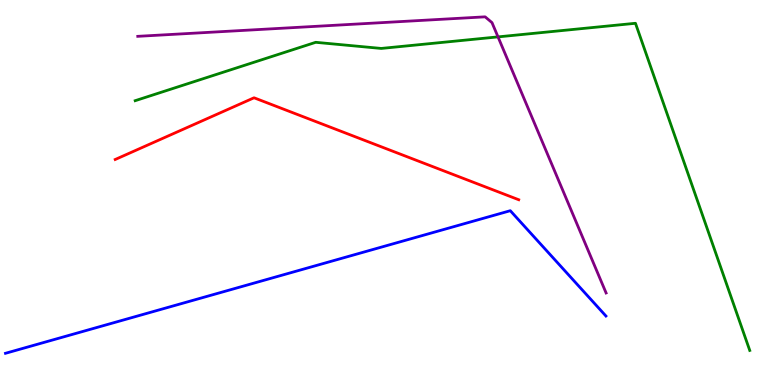[{'lines': ['blue', 'red'], 'intersections': []}, {'lines': ['green', 'red'], 'intersections': []}, {'lines': ['purple', 'red'], 'intersections': []}, {'lines': ['blue', 'green'], 'intersections': []}, {'lines': ['blue', 'purple'], 'intersections': []}, {'lines': ['green', 'purple'], 'intersections': [{'x': 6.43, 'y': 9.04}]}]